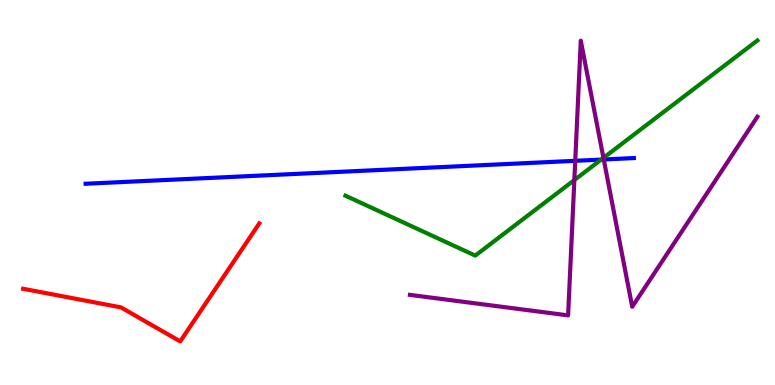[{'lines': ['blue', 'red'], 'intersections': []}, {'lines': ['green', 'red'], 'intersections': []}, {'lines': ['purple', 'red'], 'intersections': []}, {'lines': ['blue', 'green'], 'intersections': [{'x': 7.76, 'y': 5.85}]}, {'lines': ['blue', 'purple'], 'intersections': [{'x': 7.42, 'y': 5.82}, {'x': 7.79, 'y': 5.86}]}, {'lines': ['green', 'purple'], 'intersections': [{'x': 7.41, 'y': 5.32}, {'x': 7.79, 'y': 5.9}]}]